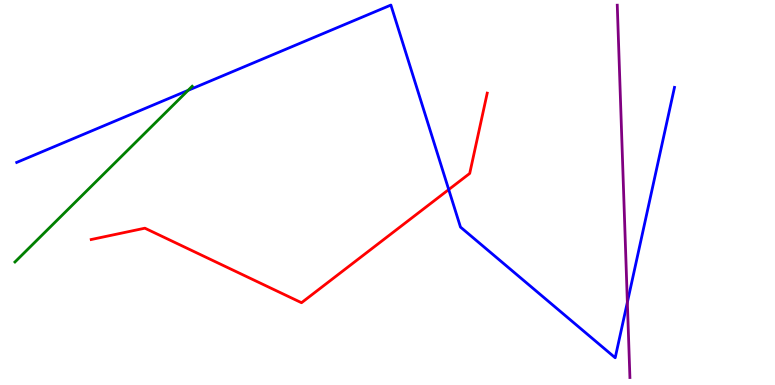[{'lines': ['blue', 'red'], 'intersections': [{'x': 5.79, 'y': 5.08}]}, {'lines': ['green', 'red'], 'intersections': []}, {'lines': ['purple', 'red'], 'intersections': []}, {'lines': ['blue', 'green'], 'intersections': [{'x': 2.43, 'y': 7.65}]}, {'lines': ['blue', 'purple'], 'intersections': [{'x': 8.09, 'y': 2.15}]}, {'lines': ['green', 'purple'], 'intersections': []}]